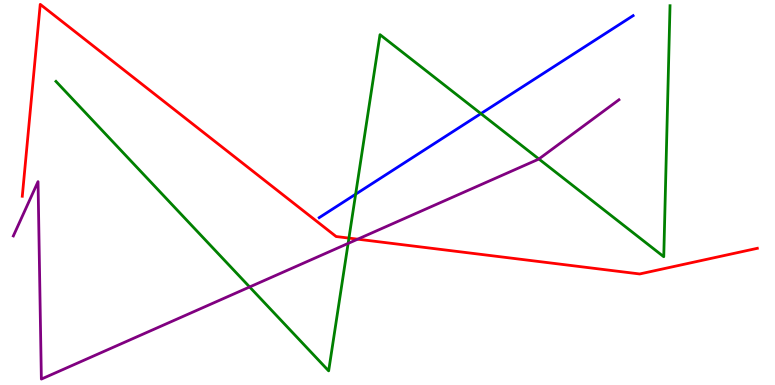[{'lines': ['blue', 'red'], 'intersections': []}, {'lines': ['green', 'red'], 'intersections': [{'x': 4.5, 'y': 3.82}]}, {'lines': ['purple', 'red'], 'intersections': [{'x': 4.62, 'y': 3.79}]}, {'lines': ['blue', 'green'], 'intersections': [{'x': 4.59, 'y': 4.96}, {'x': 6.21, 'y': 7.05}]}, {'lines': ['blue', 'purple'], 'intersections': []}, {'lines': ['green', 'purple'], 'intersections': [{'x': 3.22, 'y': 2.55}, {'x': 4.49, 'y': 3.68}, {'x': 6.95, 'y': 5.87}]}]